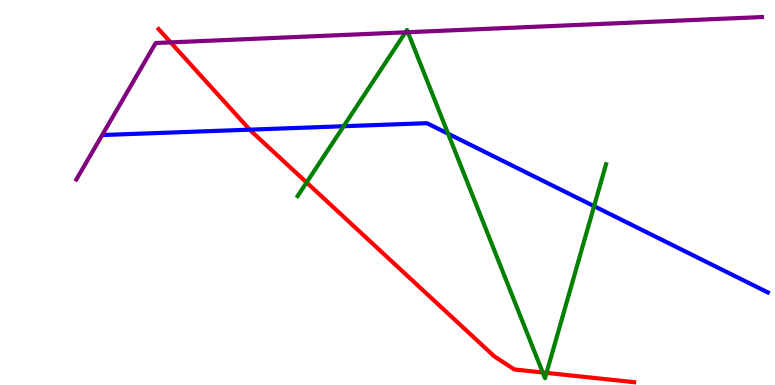[{'lines': ['blue', 'red'], 'intersections': [{'x': 3.22, 'y': 6.63}]}, {'lines': ['green', 'red'], 'intersections': [{'x': 3.96, 'y': 5.26}, {'x': 7.0, 'y': 0.326}, {'x': 7.05, 'y': 0.315}]}, {'lines': ['purple', 'red'], 'intersections': [{'x': 2.2, 'y': 8.9}]}, {'lines': ['blue', 'green'], 'intersections': [{'x': 4.43, 'y': 6.72}, {'x': 5.78, 'y': 6.53}, {'x': 7.67, 'y': 4.64}]}, {'lines': ['blue', 'purple'], 'intersections': []}, {'lines': ['green', 'purple'], 'intersections': [{'x': 5.23, 'y': 9.16}, {'x': 5.26, 'y': 9.16}]}]